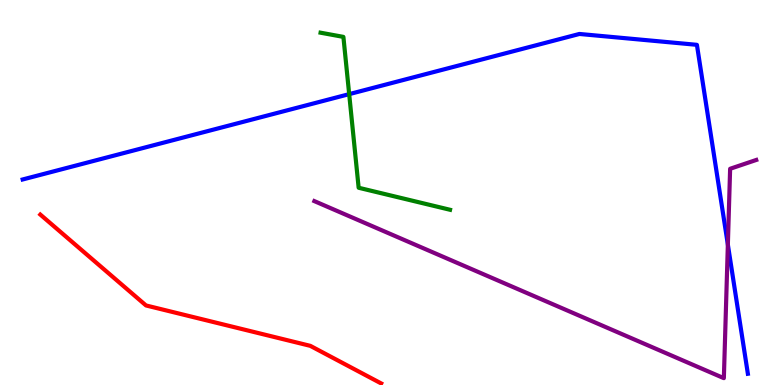[{'lines': ['blue', 'red'], 'intersections': []}, {'lines': ['green', 'red'], 'intersections': []}, {'lines': ['purple', 'red'], 'intersections': []}, {'lines': ['blue', 'green'], 'intersections': [{'x': 4.51, 'y': 7.55}]}, {'lines': ['blue', 'purple'], 'intersections': [{'x': 9.39, 'y': 3.65}]}, {'lines': ['green', 'purple'], 'intersections': []}]